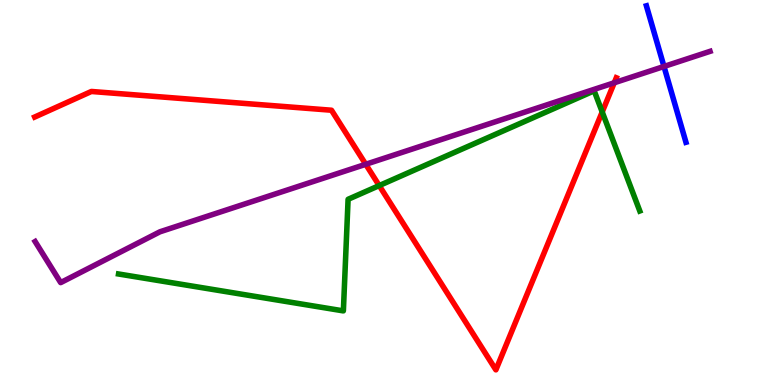[{'lines': ['blue', 'red'], 'intersections': []}, {'lines': ['green', 'red'], 'intersections': [{'x': 4.89, 'y': 5.18}, {'x': 7.77, 'y': 7.09}]}, {'lines': ['purple', 'red'], 'intersections': [{'x': 4.72, 'y': 5.73}, {'x': 7.93, 'y': 7.85}]}, {'lines': ['blue', 'green'], 'intersections': []}, {'lines': ['blue', 'purple'], 'intersections': [{'x': 8.57, 'y': 8.27}]}, {'lines': ['green', 'purple'], 'intersections': []}]